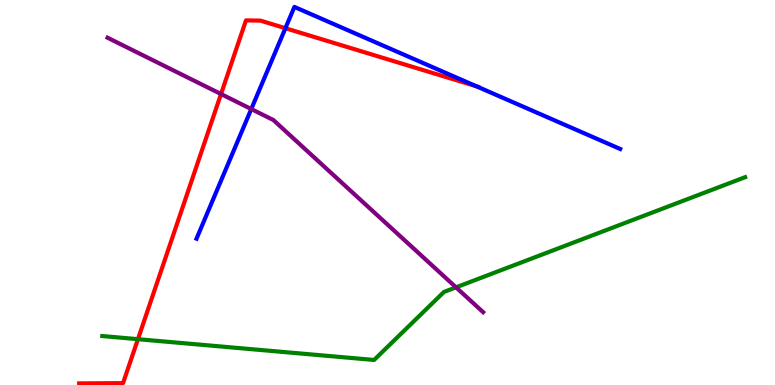[{'lines': ['blue', 'red'], 'intersections': [{'x': 3.68, 'y': 9.27}, {'x': 6.15, 'y': 7.76}]}, {'lines': ['green', 'red'], 'intersections': [{'x': 1.78, 'y': 1.19}]}, {'lines': ['purple', 'red'], 'intersections': [{'x': 2.85, 'y': 7.56}]}, {'lines': ['blue', 'green'], 'intersections': []}, {'lines': ['blue', 'purple'], 'intersections': [{'x': 3.24, 'y': 7.17}]}, {'lines': ['green', 'purple'], 'intersections': [{'x': 5.88, 'y': 2.54}]}]